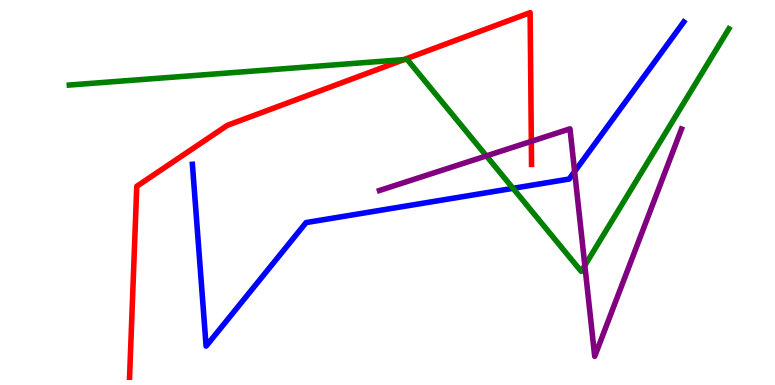[{'lines': ['blue', 'red'], 'intersections': []}, {'lines': ['green', 'red'], 'intersections': [{'x': 5.21, 'y': 8.45}]}, {'lines': ['purple', 'red'], 'intersections': [{'x': 6.86, 'y': 6.33}]}, {'lines': ['blue', 'green'], 'intersections': [{'x': 6.62, 'y': 5.11}]}, {'lines': ['blue', 'purple'], 'intersections': [{'x': 7.41, 'y': 5.54}]}, {'lines': ['green', 'purple'], 'intersections': [{'x': 6.28, 'y': 5.95}, {'x': 7.55, 'y': 3.1}]}]